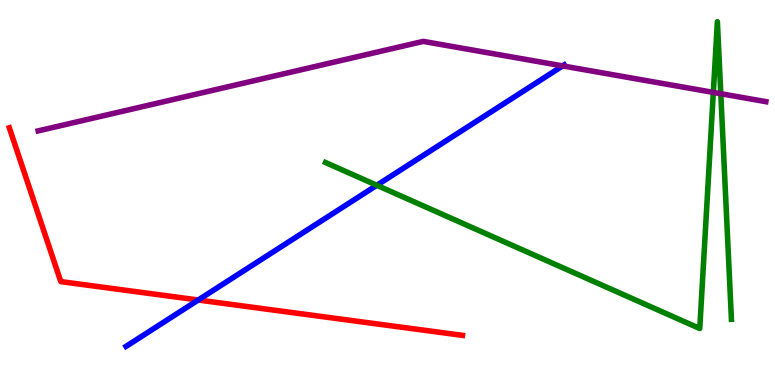[{'lines': ['blue', 'red'], 'intersections': [{'x': 2.56, 'y': 2.21}]}, {'lines': ['green', 'red'], 'intersections': []}, {'lines': ['purple', 'red'], 'intersections': []}, {'lines': ['blue', 'green'], 'intersections': [{'x': 4.86, 'y': 5.19}]}, {'lines': ['blue', 'purple'], 'intersections': [{'x': 7.26, 'y': 8.29}]}, {'lines': ['green', 'purple'], 'intersections': [{'x': 9.2, 'y': 7.6}, {'x': 9.3, 'y': 7.57}]}]